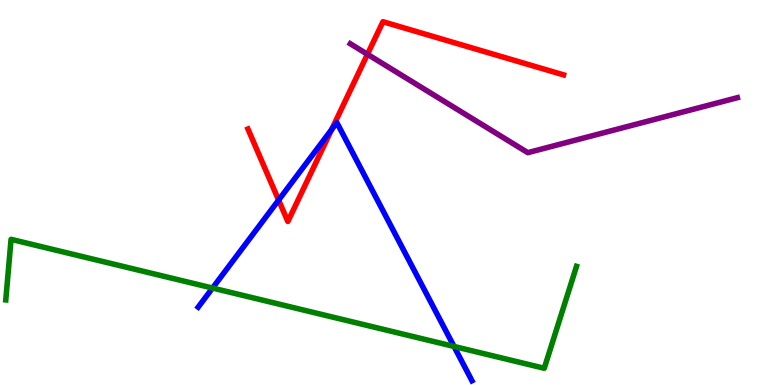[{'lines': ['blue', 'red'], 'intersections': [{'x': 3.59, 'y': 4.8}, {'x': 4.28, 'y': 6.64}]}, {'lines': ['green', 'red'], 'intersections': []}, {'lines': ['purple', 'red'], 'intersections': [{'x': 4.74, 'y': 8.59}]}, {'lines': ['blue', 'green'], 'intersections': [{'x': 2.74, 'y': 2.52}, {'x': 5.86, 'y': 1.0}]}, {'lines': ['blue', 'purple'], 'intersections': []}, {'lines': ['green', 'purple'], 'intersections': []}]